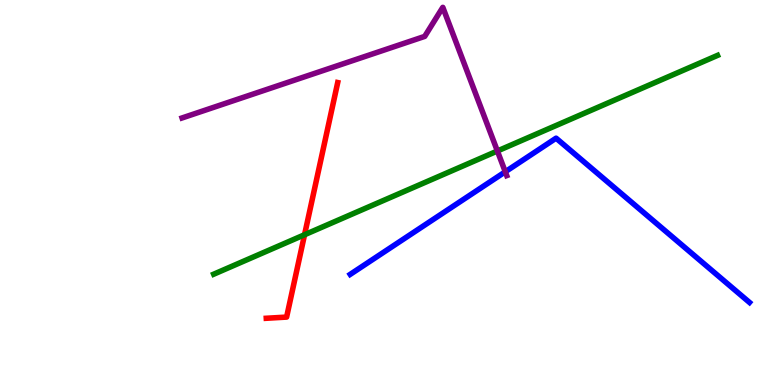[{'lines': ['blue', 'red'], 'intersections': []}, {'lines': ['green', 'red'], 'intersections': [{'x': 3.93, 'y': 3.9}]}, {'lines': ['purple', 'red'], 'intersections': []}, {'lines': ['blue', 'green'], 'intersections': []}, {'lines': ['blue', 'purple'], 'intersections': [{'x': 6.52, 'y': 5.54}]}, {'lines': ['green', 'purple'], 'intersections': [{'x': 6.42, 'y': 6.08}]}]